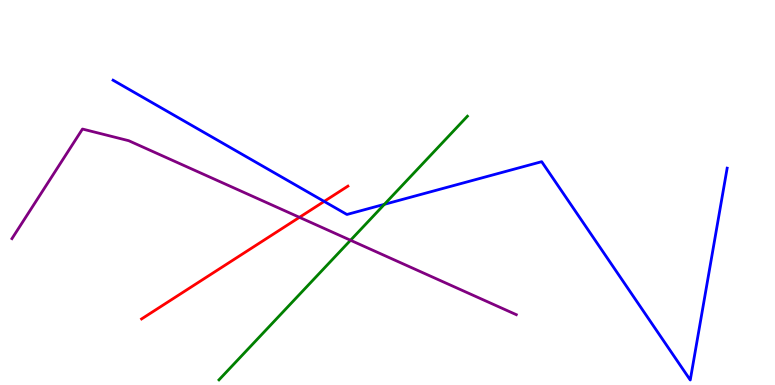[{'lines': ['blue', 'red'], 'intersections': [{'x': 4.18, 'y': 4.77}]}, {'lines': ['green', 'red'], 'intersections': []}, {'lines': ['purple', 'red'], 'intersections': [{'x': 3.86, 'y': 4.36}]}, {'lines': ['blue', 'green'], 'intersections': [{'x': 4.96, 'y': 4.69}]}, {'lines': ['blue', 'purple'], 'intersections': []}, {'lines': ['green', 'purple'], 'intersections': [{'x': 4.52, 'y': 3.76}]}]